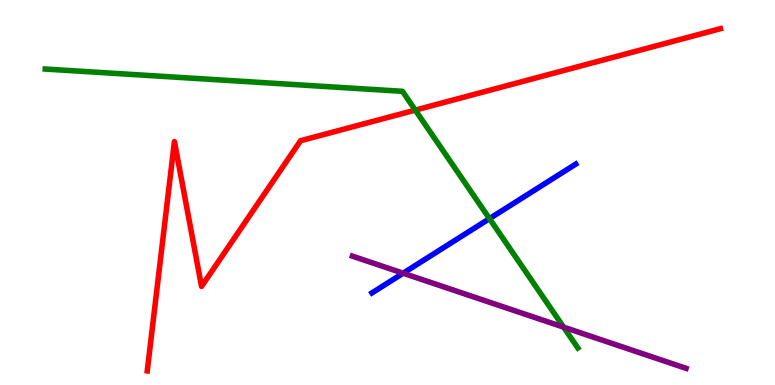[{'lines': ['blue', 'red'], 'intersections': []}, {'lines': ['green', 'red'], 'intersections': [{'x': 5.36, 'y': 7.14}]}, {'lines': ['purple', 'red'], 'intersections': []}, {'lines': ['blue', 'green'], 'intersections': [{'x': 6.32, 'y': 4.32}]}, {'lines': ['blue', 'purple'], 'intersections': [{'x': 5.2, 'y': 2.9}]}, {'lines': ['green', 'purple'], 'intersections': [{'x': 7.27, 'y': 1.5}]}]